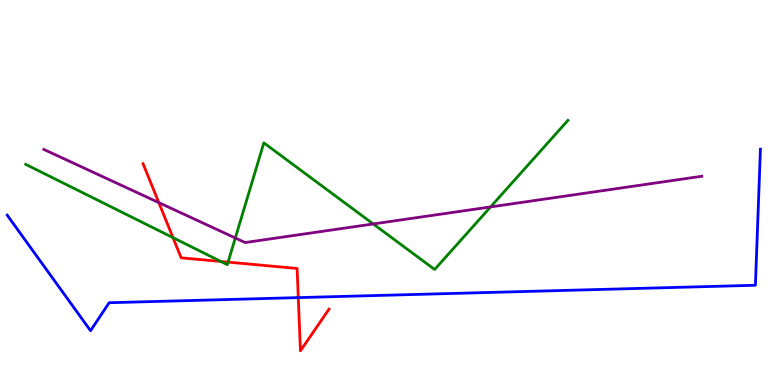[{'lines': ['blue', 'red'], 'intersections': [{'x': 3.85, 'y': 2.27}]}, {'lines': ['green', 'red'], 'intersections': [{'x': 2.23, 'y': 3.83}, {'x': 2.85, 'y': 3.21}, {'x': 2.94, 'y': 3.19}]}, {'lines': ['purple', 'red'], 'intersections': [{'x': 2.05, 'y': 4.74}]}, {'lines': ['blue', 'green'], 'intersections': []}, {'lines': ['blue', 'purple'], 'intersections': []}, {'lines': ['green', 'purple'], 'intersections': [{'x': 3.04, 'y': 3.82}, {'x': 4.82, 'y': 4.18}, {'x': 6.33, 'y': 4.63}]}]